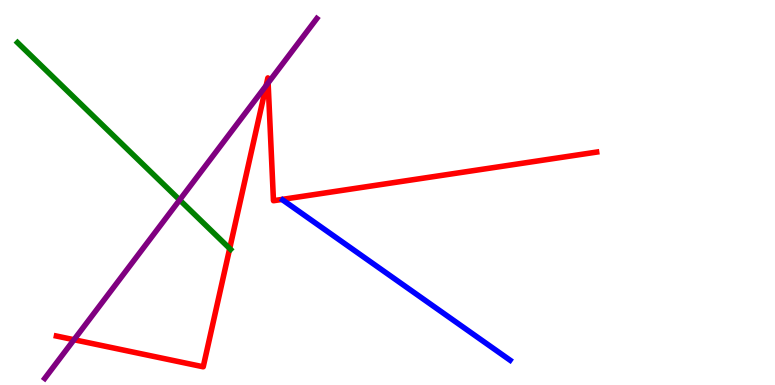[{'lines': ['blue', 'red'], 'intersections': []}, {'lines': ['green', 'red'], 'intersections': [{'x': 2.96, 'y': 3.54}]}, {'lines': ['purple', 'red'], 'intersections': [{'x': 0.955, 'y': 1.18}, {'x': 3.43, 'y': 7.78}, {'x': 3.46, 'y': 7.85}]}, {'lines': ['blue', 'green'], 'intersections': []}, {'lines': ['blue', 'purple'], 'intersections': []}, {'lines': ['green', 'purple'], 'intersections': [{'x': 2.32, 'y': 4.81}]}]